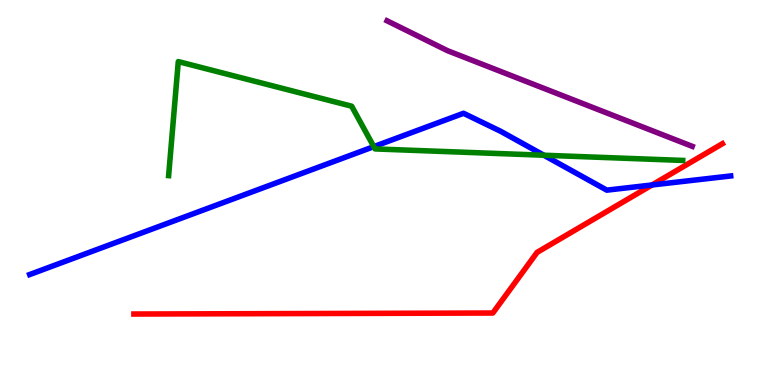[{'lines': ['blue', 'red'], 'intersections': [{'x': 8.41, 'y': 5.2}]}, {'lines': ['green', 'red'], 'intersections': []}, {'lines': ['purple', 'red'], 'intersections': []}, {'lines': ['blue', 'green'], 'intersections': [{'x': 4.82, 'y': 6.19}, {'x': 7.02, 'y': 5.97}]}, {'lines': ['blue', 'purple'], 'intersections': []}, {'lines': ['green', 'purple'], 'intersections': []}]